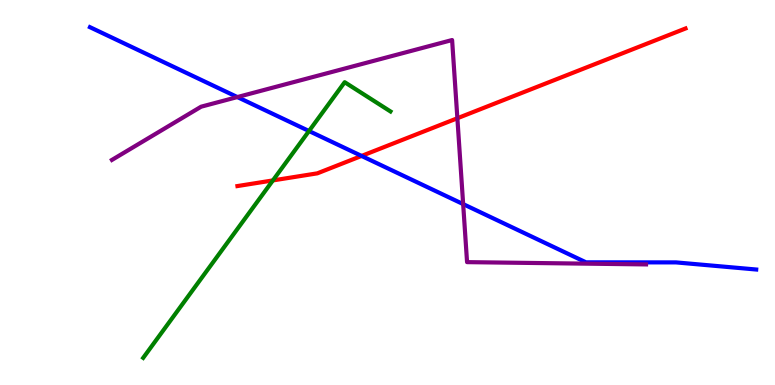[{'lines': ['blue', 'red'], 'intersections': [{'x': 4.67, 'y': 5.95}]}, {'lines': ['green', 'red'], 'intersections': [{'x': 3.52, 'y': 5.31}]}, {'lines': ['purple', 'red'], 'intersections': [{'x': 5.9, 'y': 6.93}]}, {'lines': ['blue', 'green'], 'intersections': [{'x': 3.99, 'y': 6.6}]}, {'lines': ['blue', 'purple'], 'intersections': [{'x': 3.06, 'y': 7.48}, {'x': 5.98, 'y': 4.7}]}, {'lines': ['green', 'purple'], 'intersections': []}]